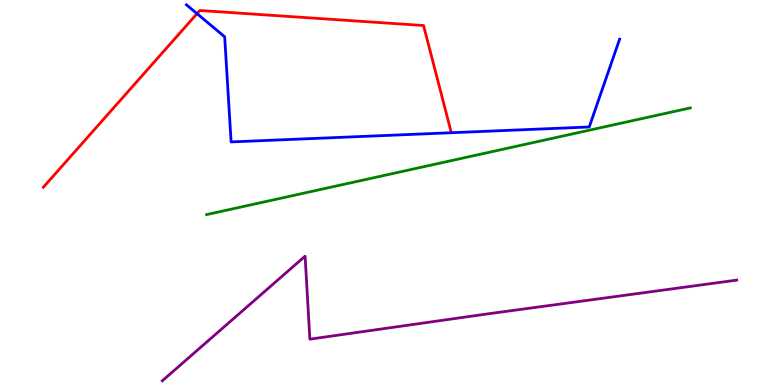[{'lines': ['blue', 'red'], 'intersections': [{'x': 2.54, 'y': 9.65}]}, {'lines': ['green', 'red'], 'intersections': []}, {'lines': ['purple', 'red'], 'intersections': []}, {'lines': ['blue', 'green'], 'intersections': []}, {'lines': ['blue', 'purple'], 'intersections': []}, {'lines': ['green', 'purple'], 'intersections': []}]